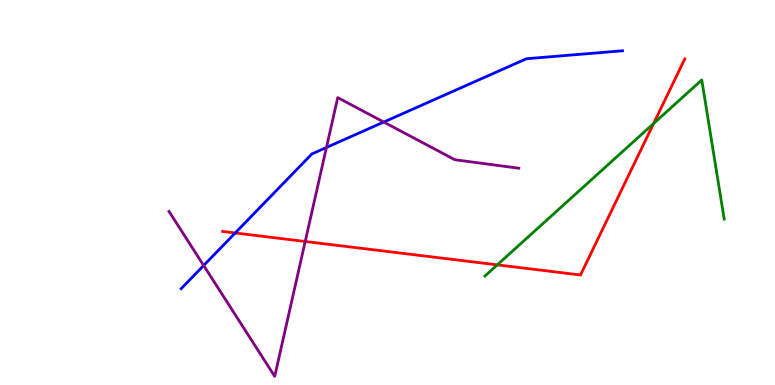[{'lines': ['blue', 'red'], 'intersections': [{'x': 3.04, 'y': 3.95}]}, {'lines': ['green', 'red'], 'intersections': [{'x': 6.42, 'y': 3.12}, {'x': 8.43, 'y': 6.79}]}, {'lines': ['purple', 'red'], 'intersections': [{'x': 3.94, 'y': 3.73}]}, {'lines': ['blue', 'green'], 'intersections': []}, {'lines': ['blue', 'purple'], 'intersections': [{'x': 2.63, 'y': 3.1}, {'x': 4.21, 'y': 6.17}, {'x': 4.95, 'y': 6.83}]}, {'lines': ['green', 'purple'], 'intersections': []}]